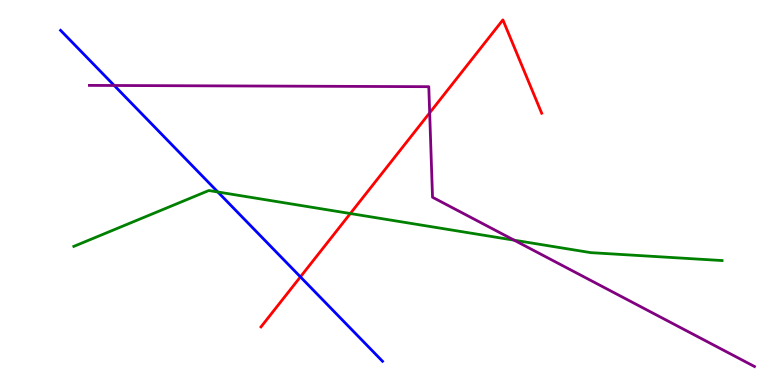[{'lines': ['blue', 'red'], 'intersections': [{'x': 3.88, 'y': 2.81}]}, {'lines': ['green', 'red'], 'intersections': [{'x': 4.52, 'y': 4.45}]}, {'lines': ['purple', 'red'], 'intersections': [{'x': 5.54, 'y': 7.07}]}, {'lines': ['blue', 'green'], 'intersections': [{'x': 2.81, 'y': 5.01}]}, {'lines': ['blue', 'purple'], 'intersections': [{'x': 1.47, 'y': 7.78}]}, {'lines': ['green', 'purple'], 'intersections': [{'x': 6.63, 'y': 3.76}]}]